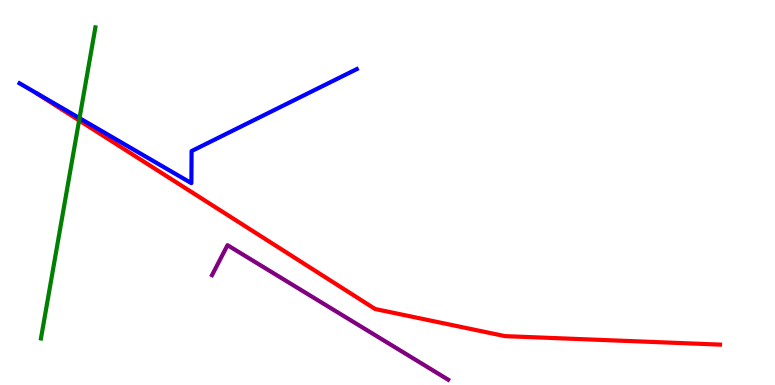[{'lines': ['blue', 'red'], 'intersections': []}, {'lines': ['green', 'red'], 'intersections': [{'x': 1.02, 'y': 6.87}]}, {'lines': ['purple', 'red'], 'intersections': []}, {'lines': ['blue', 'green'], 'intersections': [{'x': 1.03, 'y': 6.93}]}, {'lines': ['blue', 'purple'], 'intersections': []}, {'lines': ['green', 'purple'], 'intersections': []}]